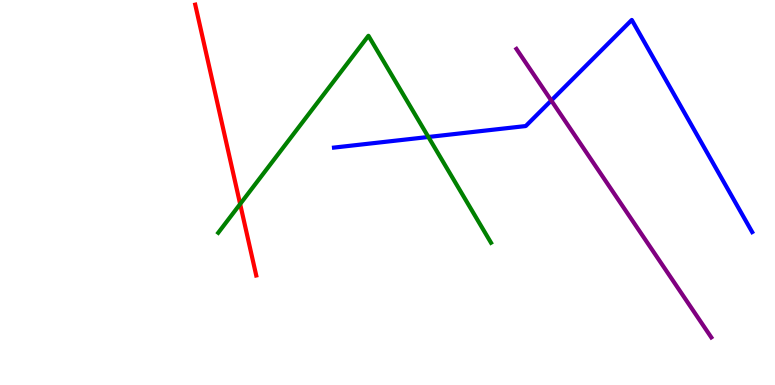[{'lines': ['blue', 'red'], 'intersections': []}, {'lines': ['green', 'red'], 'intersections': [{'x': 3.1, 'y': 4.7}]}, {'lines': ['purple', 'red'], 'intersections': []}, {'lines': ['blue', 'green'], 'intersections': [{'x': 5.53, 'y': 6.44}]}, {'lines': ['blue', 'purple'], 'intersections': [{'x': 7.11, 'y': 7.39}]}, {'lines': ['green', 'purple'], 'intersections': []}]